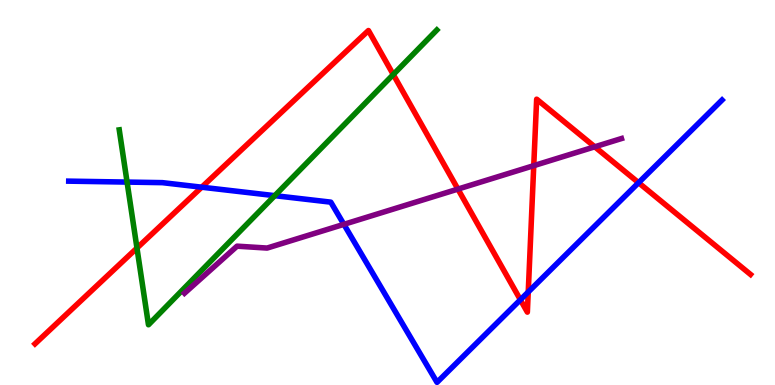[{'lines': ['blue', 'red'], 'intersections': [{'x': 2.6, 'y': 5.14}, {'x': 6.71, 'y': 2.21}, {'x': 6.82, 'y': 2.42}, {'x': 8.24, 'y': 5.25}]}, {'lines': ['green', 'red'], 'intersections': [{'x': 1.77, 'y': 3.56}, {'x': 5.07, 'y': 8.06}]}, {'lines': ['purple', 'red'], 'intersections': [{'x': 5.91, 'y': 5.09}, {'x': 6.89, 'y': 5.7}, {'x': 7.67, 'y': 6.19}]}, {'lines': ['blue', 'green'], 'intersections': [{'x': 1.64, 'y': 5.27}, {'x': 3.55, 'y': 4.92}]}, {'lines': ['blue', 'purple'], 'intersections': [{'x': 4.44, 'y': 4.17}]}, {'lines': ['green', 'purple'], 'intersections': []}]